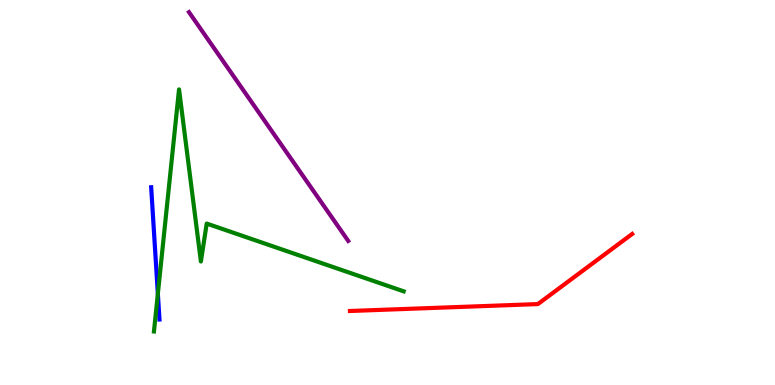[{'lines': ['blue', 'red'], 'intersections': []}, {'lines': ['green', 'red'], 'intersections': []}, {'lines': ['purple', 'red'], 'intersections': []}, {'lines': ['blue', 'green'], 'intersections': [{'x': 2.04, 'y': 2.37}]}, {'lines': ['blue', 'purple'], 'intersections': []}, {'lines': ['green', 'purple'], 'intersections': []}]